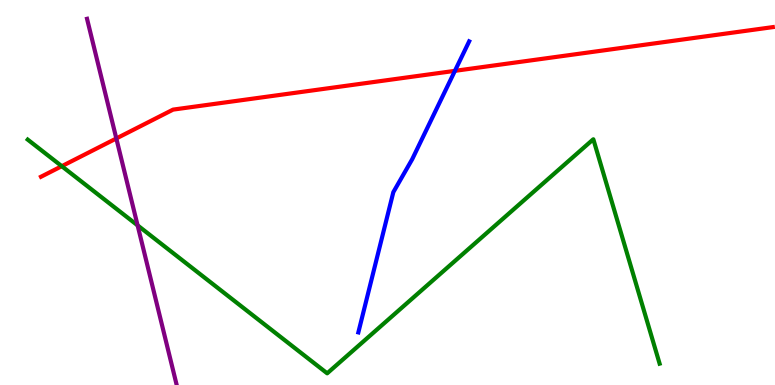[{'lines': ['blue', 'red'], 'intersections': [{'x': 5.87, 'y': 8.16}]}, {'lines': ['green', 'red'], 'intersections': [{'x': 0.797, 'y': 5.68}]}, {'lines': ['purple', 'red'], 'intersections': [{'x': 1.5, 'y': 6.4}]}, {'lines': ['blue', 'green'], 'intersections': []}, {'lines': ['blue', 'purple'], 'intersections': []}, {'lines': ['green', 'purple'], 'intersections': [{'x': 1.78, 'y': 4.15}]}]